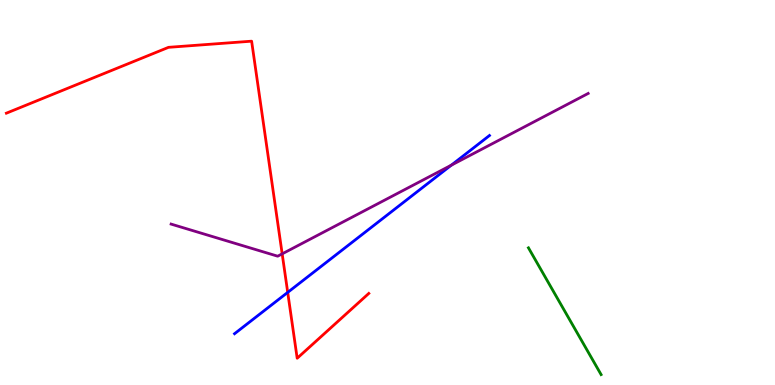[{'lines': ['blue', 'red'], 'intersections': [{'x': 3.71, 'y': 2.41}]}, {'lines': ['green', 'red'], 'intersections': []}, {'lines': ['purple', 'red'], 'intersections': [{'x': 3.64, 'y': 3.41}]}, {'lines': ['blue', 'green'], 'intersections': []}, {'lines': ['blue', 'purple'], 'intersections': [{'x': 5.82, 'y': 5.71}]}, {'lines': ['green', 'purple'], 'intersections': []}]